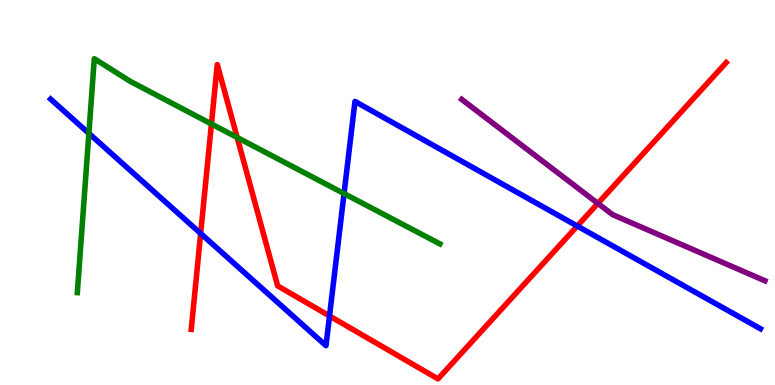[{'lines': ['blue', 'red'], 'intersections': [{'x': 2.59, 'y': 3.94}, {'x': 4.25, 'y': 1.79}, {'x': 7.45, 'y': 4.13}]}, {'lines': ['green', 'red'], 'intersections': [{'x': 2.73, 'y': 6.78}, {'x': 3.06, 'y': 6.43}]}, {'lines': ['purple', 'red'], 'intersections': [{'x': 7.71, 'y': 4.72}]}, {'lines': ['blue', 'green'], 'intersections': [{'x': 1.15, 'y': 6.54}, {'x': 4.44, 'y': 4.97}]}, {'lines': ['blue', 'purple'], 'intersections': []}, {'lines': ['green', 'purple'], 'intersections': []}]